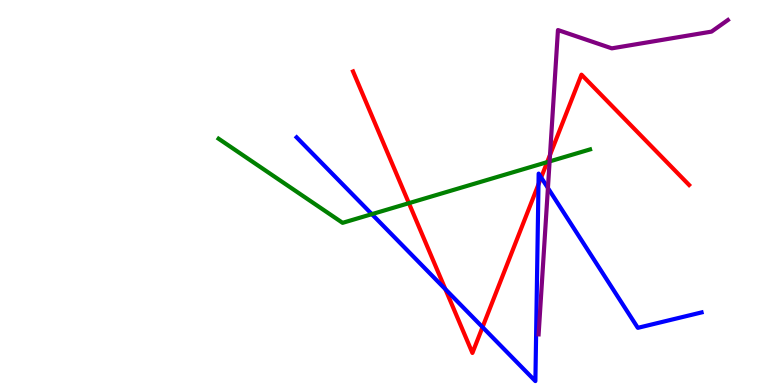[{'lines': ['blue', 'red'], 'intersections': [{'x': 5.75, 'y': 2.49}, {'x': 6.23, 'y': 1.5}, {'x': 6.95, 'y': 5.21}, {'x': 6.98, 'y': 5.39}]}, {'lines': ['green', 'red'], 'intersections': [{'x': 5.28, 'y': 4.72}, {'x': 7.06, 'y': 5.79}]}, {'lines': ['purple', 'red'], 'intersections': [{'x': 7.1, 'y': 5.98}]}, {'lines': ['blue', 'green'], 'intersections': [{'x': 4.8, 'y': 4.44}]}, {'lines': ['blue', 'purple'], 'intersections': [{'x': 7.07, 'y': 5.12}]}, {'lines': ['green', 'purple'], 'intersections': [{'x': 7.09, 'y': 5.81}]}]